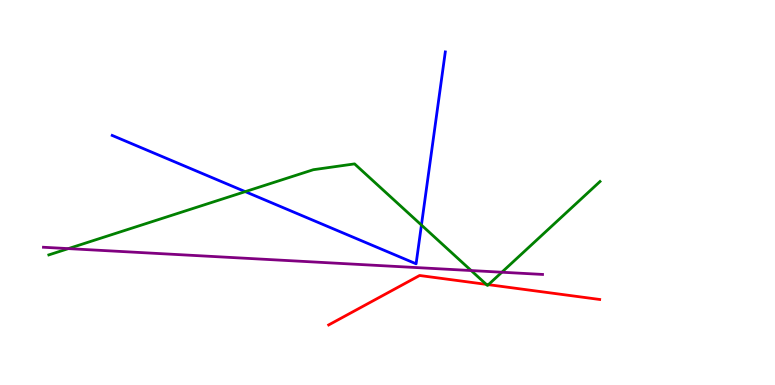[{'lines': ['blue', 'red'], 'intersections': []}, {'lines': ['green', 'red'], 'intersections': [{'x': 6.27, 'y': 2.61}, {'x': 6.3, 'y': 2.61}]}, {'lines': ['purple', 'red'], 'intersections': []}, {'lines': ['blue', 'green'], 'intersections': [{'x': 3.16, 'y': 5.02}, {'x': 5.44, 'y': 4.15}]}, {'lines': ['blue', 'purple'], 'intersections': []}, {'lines': ['green', 'purple'], 'intersections': [{'x': 0.882, 'y': 3.54}, {'x': 6.08, 'y': 2.97}, {'x': 6.48, 'y': 2.93}]}]